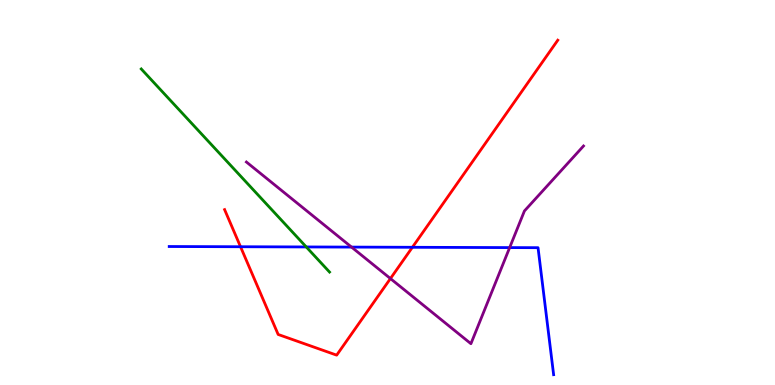[{'lines': ['blue', 'red'], 'intersections': [{'x': 3.1, 'y': 3.59}, {'x': 5.32, 'y': 3.58}]}, {'lines': ['green', 'red'], 'intersections': []}, {'lines': ['purple', 'red'], 'intersections': [{'x': 5.04, 'y': 2.76}]}, {'lines': ['blue', 'green'], 'intersections': [{'x': 3.95, 'y': 3.59}]}, {'lines': ['blue', 'purple'], 'intersections': [{'x': 4.54, 'y': 3.58}, {'x': 6.58, 'y': 3.57}]}, {'lines': ['green', 'purple'], 'intersections': []}]